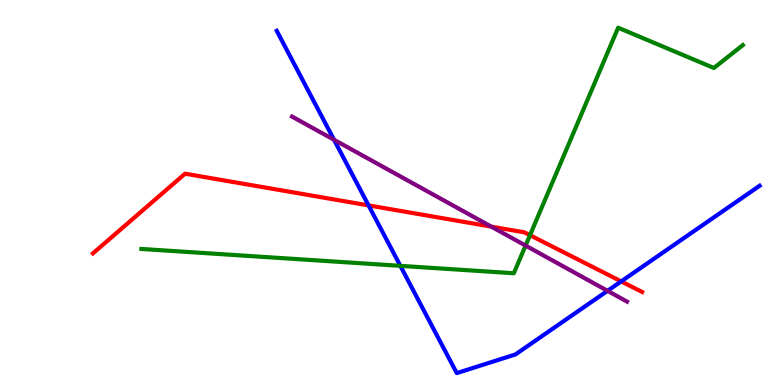[{'lines': ['blue', 'red'], 'intersections': [{'x': 4.76, 'y': 4.66}, {'x': 8.02, 'y': 2.69}]}, {'lines': ['green', 'red'], 'intersections': [{'x': 6.84, 'y': 3.89}]}, {'lines': ['purple', 'red'], 'intersections': [{'x': 6.34, 'y': 4.11}]}, {'lines': ['blue', 'green'], 'intersections': [{'x': 5.17, 'y': 3.09}]}, {'lines': ['blue', 'purple'], 'intersections': [{'x': 4.31, 'y': 6.37}, {'x': 7.84, 'y': 2.45}]}, {'lines': ['green', 'purple'], 'intersections': [{'x': 6.78, 'y': 3.62}]}]